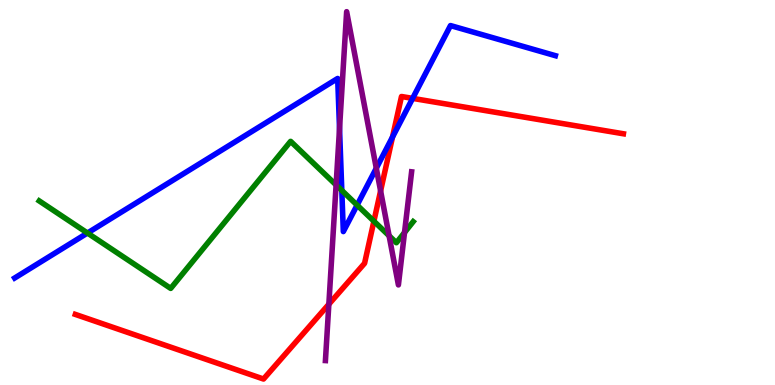[{'lines': ['blue', 'red'], 'intersections': [{'x': 5.06, 'y': 6.44}, {'x': 5.32, 'y': 7.44}]}, {'lines': ['green', 'red'], 'intersections': [{'x': 4.82, 'y': 4.25}]}, {'lines': ['purple', 'red'], 'intersections': [{'x': 4.24, 'y': 2.1}, {'x': 4.91, 'y': 5.04}]}, {'lines': ['blue', 'green'], 'intersections': [{'x': 1.13, 'y': 3.95}, {'x': 4.41, 'y': 5.05}, {'x': 4.61, 'y': 4.67}]}, {'lines': ['blue', 'purple'], 'intersections': [{'x': 4.38, 'y': 6.66}, {'x': 4.86, 'y': 5.63}]}, {'lines': ['green', 'purple'], 'intersections': [{'x': 4.34, 'y': 5.2}, {'x': 5.02, 'y': 3.88}, {'x': 5.22, 'y': 3.96}]}]